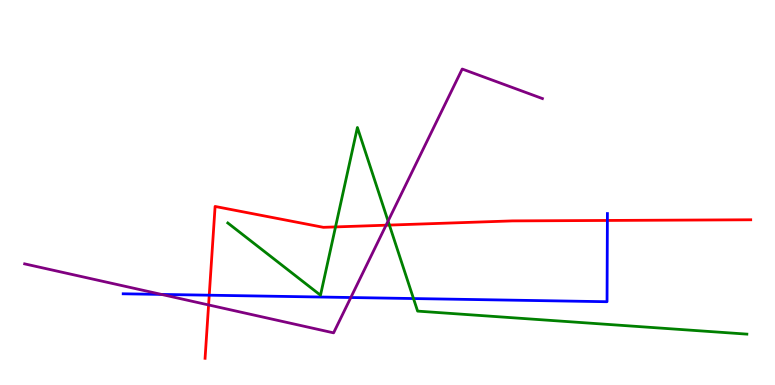[{'lines': ['blue', 'red'], 'intersections': [{'x': 2.7, 'y': 2.33}, {'x': 7.84, 'y': 4.27}]}, {'lines': ['green', 'red'], 'intersections': [{'x': 4.33, 'y': 4.11}, {'x': 5.02, 'y': 4.15}]}, {'lines': ['purple', 'red'], 'intersections': [{'x': 2.69, 'y': 2.08}, {'x': 4.98, 'y': 4.15}]}, {'lines': ['blue', 'green'], 'intersections': [{'x': 5.34, 'y': 2.25}]}, {'lines': ['blue', 'purple'], 'intersections': [{'x': 2.08, 'y': 2.35}, {'x': 4.53, 'y': 2.27}]}, {'lines': ['green', 'purple'], 'intersections': [{'x': 5.01, 'y': 4.26}]}]